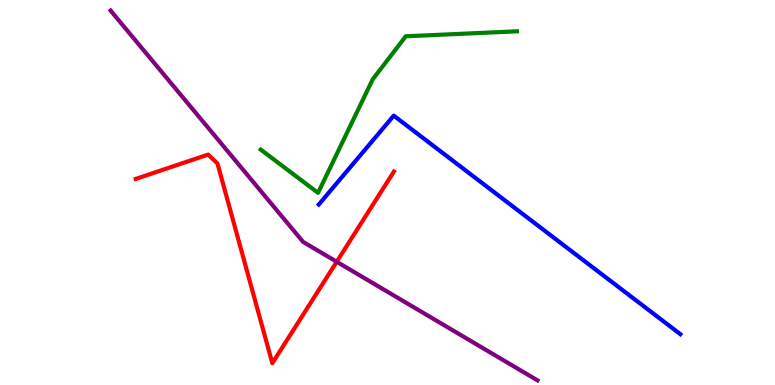[{'lines': ['blue', 'red'], 'intersections': []}, {'lines': ['green', 'red'], 'intersections': []}, {'lines': ['purple', 'red'], 'intersections': [{'x': 4.34, 'y': 3.2}]}, {'lines': ['blue', 'green'], 'intersections': []}, {'lines': ['blue', 'purple'], 'intersections': []}, {'lines': ['green', 'purple'], 'intersections': []}]